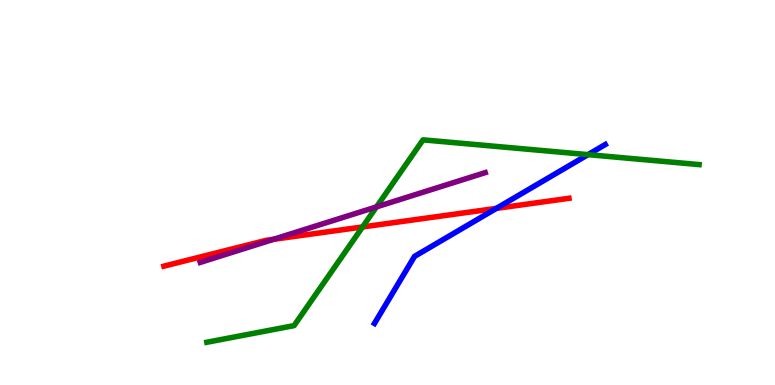[{'lines': ['blue', 'red'], 'intersections': [{'x': 6.4, 'y': 4.59}]}, {'lines': ['green', 'red'], 'intersections': [{'x': 4.68, 'y': 4.11}]}, {'lines': ['purple', 'red'], 'intersections': [{'x': 3.53, 'y': 3.78}]}, {'lines': ['blue', 'green'], 'intersections': [{'x': 7.59, 'y': 5.98}]}, {'lines': ['blue', 'purple'], 'intersections': []}, {'lines': ['green', 'purple'], 'intersections': [{'x': 4.86, 'y': 4.63}]}]